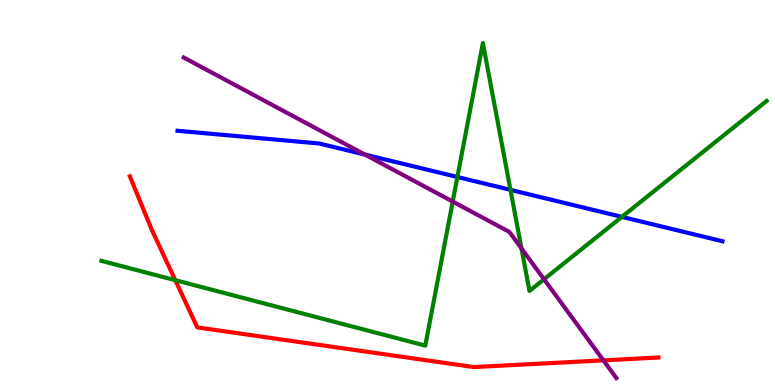[{'lines': ['blue', 'red'], 'intersections': []}, {'lines': ['green', 'red'], 'intersections': [{'x': 2.26, 'y': 2.72}]}, {'lines': ['purple', 'red'], 'intersections': [{'x': 7.79, 'y': 0.64}]}, {'lines': ['blue', 'green'], 'intersections': [{'x': 5.9, 'y': 5.4}, {'x': 6.59, 'y': 5.07}, {'x': 8.02, 'y': 4.37}]}, {'lines': ['blue', 'purple'], 'intersections': [{'x': 4.71, 'y': 5.98}]}, {'lines': ['green', 'purple'], 'intersections': [{'x': 5.84, 'y': 4.76}, {'x': 6.73, 'y': 3.55}, {'x': 7.02, 'y': 2.75}]}]